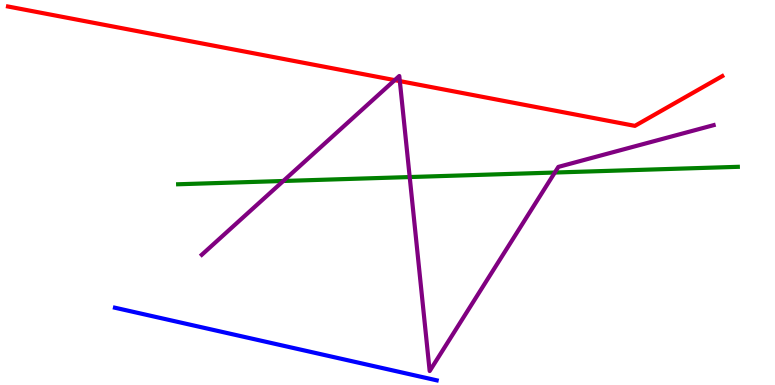[{'lines': ['blue', 'red'], 'intersections': []}, {'lines': ['green', 'red'], 'intersections': []}, {'lines': ['purple', 'red'], 'intersections': [{'x': 5.09, 'y': 7.92}, {'x': 5.16, 'y': 7.89}]}, {'lines': ['blue', 'green'], 'intersections': []}, {'lines': ['blue', 'purple'], 'intersections': []}, {'lines': ['green', 'purple'], 'intersections': [{'x': 3.66, 'y': 5.3}, {'x': 5.29, 'y': 5.4}, {'x': 7.16, 'y': 5.52}]}]